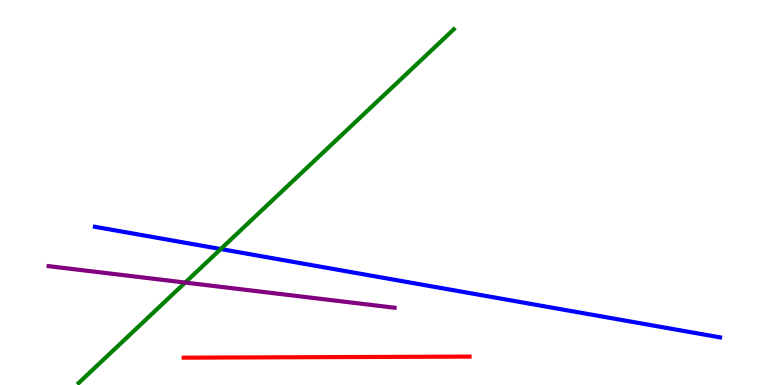[{'lines': ['blue', 'red'], 'intersections': []}, {'lines': ['green', 'red'], 'intersections': []}, {'lines': ['purple', 'red'], 'intersections': []}, {'lines': ['blue', 'green'], 'intersections': [{'x': 2.85, 'y': 3.53}]}, {'lines': ['blue', 'purple'], 'intersections': []}, {'lines': ['green', 'purple'], 'intersections': [{'x': 2.39, 'y': 2.66}]}]